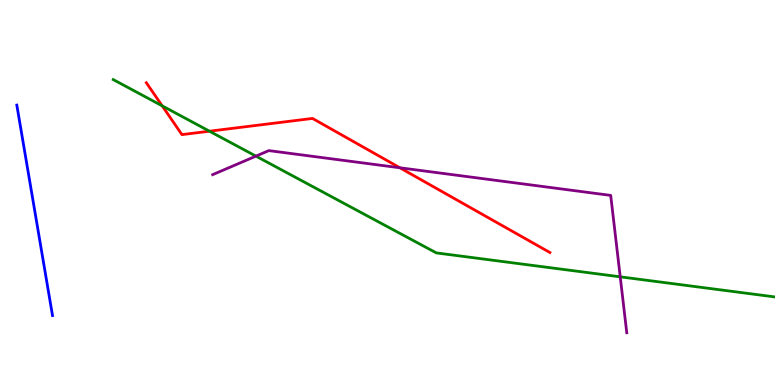[{'lines': ['blue', 'red'], 'intersections': []}, {'lines': ['green', 'red'], 'intersections': [{'x': 2.09, 'y': 7.25}, {'x': 2.7, 'y': 6.59}]}, {'lines': ['purple', 'red'], 'intersections': [{'x': 5.16, 'y': 5.64}]}, {'lines': ['blue', 'green'], 'intersections': []}, {'lines': ['blue', 'purple'], 'intersections': []}, {'lines': ['green', 'purple'], 'intersections': [{'x': 3.3, 'y': 5.94}, {'x': 8.0, 'y': 2.81}]}]